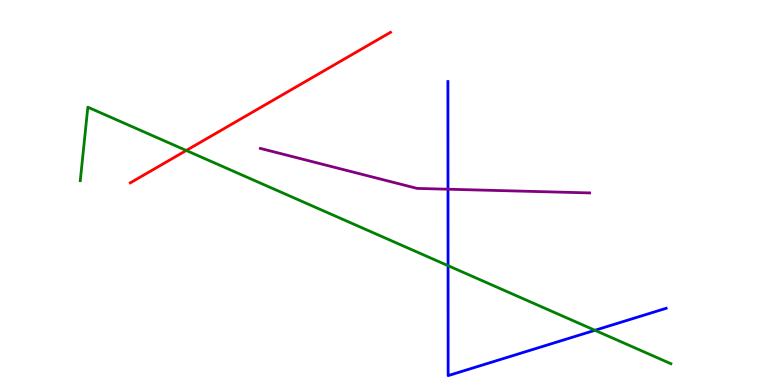[{'lines': ['blue', 'red'], 'intersections': []}, {'lines': ['green', 'red'], 'intersections': [{'x': 2.4, 'y': 6.09}]}, {'lines': ['purple', 'red'], 'intersections': []}, {'lines': ['blue', 'green'], 'intersections': [{'x': 5.78, 'y': 3.1}, {'x': 7.68, 'y': 1.42}]}, {'lines': ['blue', 'purple'], 'intersections': [{'x': 5.78, 'y': 5.09}]}, {'lines': ['green', 'purple'], 'intersections': []}]